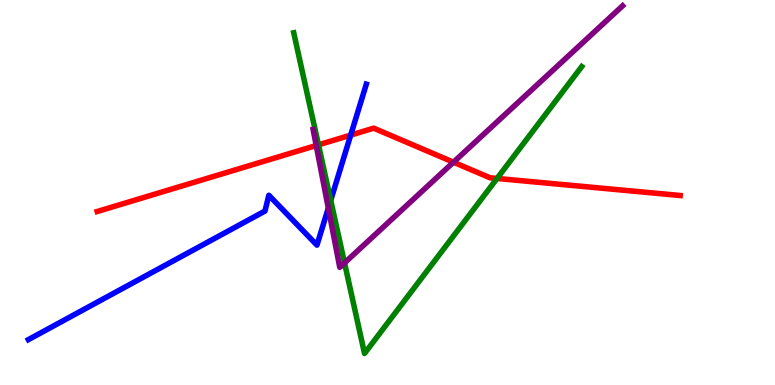[{'lines': ['blue', 'red'], 'intersections': [{'x': 4.53, 'y': 6.49}]}, {'lines': ['green', 'red'], 'intersections': [{'x': 4.11, 'y': 6.24}, {'x': 6.41, 'y': 5.37}]}, {'lines': ['purple', 'red'], 'intersections': [{'x': 4.08, 'y': 6.22}, {'x': 5.85, 'y': 5.79}]}, {'lines': ['blue', 'green'], 'intersections': [{'x': 4.27, 'y': 4.8}]}, {'lines': ['blue', 'purple'], 'intersections': [{'x': 4.24, 'y': 4.6}]}, {'lines': ['green', 'purple'], 'intersections': [{'x': 4.45, 'y': 3.17}]}]